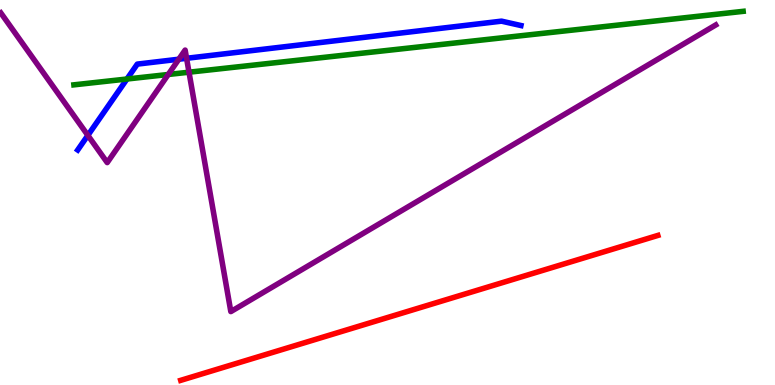[{'lines': ['blue', 'red'], 'intersections': []}, {'lines': ['green', 'red'], 'intersections': []}, {'lines': ['purple', 'red'], 'intersections': []}, {'lines': ['blue', 'green'], 'intersections': [{'x': 1.64, 'y': 7.95}]}, {'lines': ['blue', 'purple'], 'intersections': [{'x': 1.13, 'y': 6.48}, {'x': 2.31, 'y': 8.46}, {'x': 2.41, 'y': 8.49}]}, {'lines': ['green', 'purple'], 'intersections': [{'x': 2.17, 'y': 8.07}, {'x': 2.44, 'y': 8.12}]}]